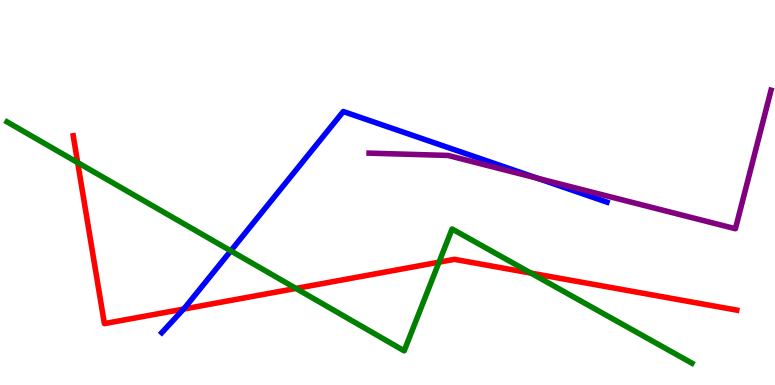[{'lines': ['blue', 'red'], 'intersections': [{'x': 2.37, 'y': 1.97}]}, {'lines': ['green', 'red'], 'intersections': [{'x': 1.0, 'y': 5.78}, {'x': 3.82, 'y': 2.51}, {'x': 5.66, 'y': 3.19}, {'x': 6.85, 'y': 2.91}]}, {'lines': ['purple', 'red'], 'intersections': []}, {'lines': ['blue', 'green'], 'intersections': [{'x': 2.98, 'y': 3.48}]}, {'lines': ['blue', 'purple'], 'intersections': [{'x': 6.94, 'y': 5.37}]}, {'lines': ['green', 'purple'], 'intersections': []}]